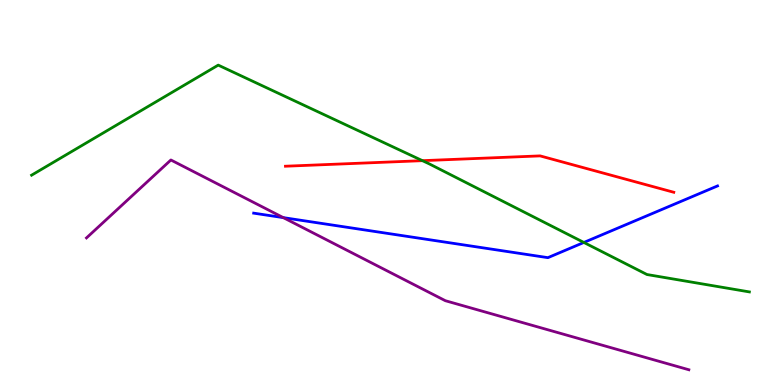[{'lines': ['blue', 'red'], 'intersections': []}, {'lines': ['green', 'red'], 'intersections': [{'x': 5.45, 'y': 5.83}]}, {'lines': ['purple', 'red'], 'intersections': []}, {'lines': ['blue', 'green'], 'intersections': [{'x': 7.53, 'y': 3.7}]}, {'lines': ['blue', 'purple'], 'intersections': [{'x': 3.66, 'y': 4.35}]}, {'lines': ['green', 'purple'], 'intersections': []}]